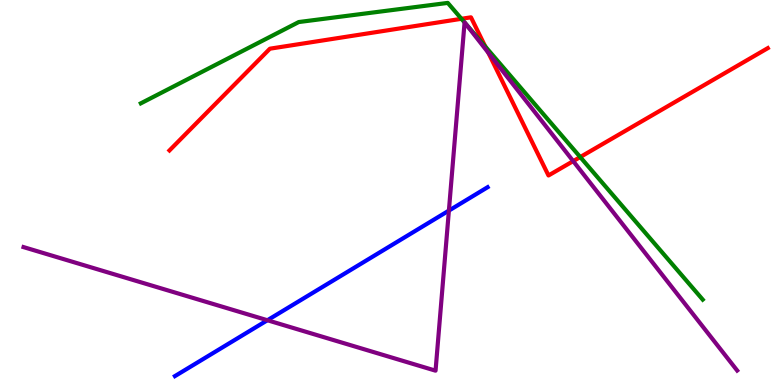[{'lines': ['blue', 'red'], 'intersections': []}, {'lines': ['green', 'red'], 'intersections': [{'x': 5.95, 'y': 9.51}, {'x': 6.26, 'y': 8.79}, {'x': 7.49, 'y': 5.92}]}, {'lines': ['purple', 'red'], 'intersections': [{'x': 6.3, 'y': 8.63}, {'x': 7.4, 'y': 5.81}]}, {'lines': ['blue', 'green'], 'intersections': []}, {'lines': ['blue', 'purple'], 'intersections': [{'x': 3.45, 'y': 1.68}, {'x': 5.79, 'y': 4.53}]}, {'lines': ['green', 'purple'], 'intersections': [{'x': 5.99, 'y': 9.42}, {'x': 6.0, 'y': 9.4}]}]